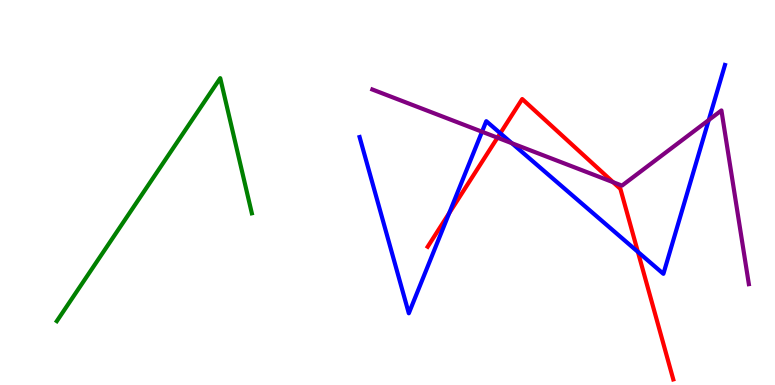[{'lines': ['blue', 'red'], 'intersections': [{'x': 5.8, 'y': 4.46}, {'x': 6.46, 'y': 6.54}, {'x': 8.23, 'y': 3.46}]}, {'lines': ['green', 'red'], 'intersections': []}, {'lines': ['purple', 'red'], 'intersections': [{'x': 6.42, 'y': 6.42}, {'x': 7.91, 'y': 5.27}]}, {'lines': ['blue', 'green'], 'intersections': []}, {'lines': ['blue', 'purple'], 'intersections': [{'x': 6.22, 'y': 6.58}, {'x': 6.6, 'y': 6.28}, {'x': 9.15, 'y': 6.88}]}, {'lines': ['green', 'purple'], 'intersections': []}]